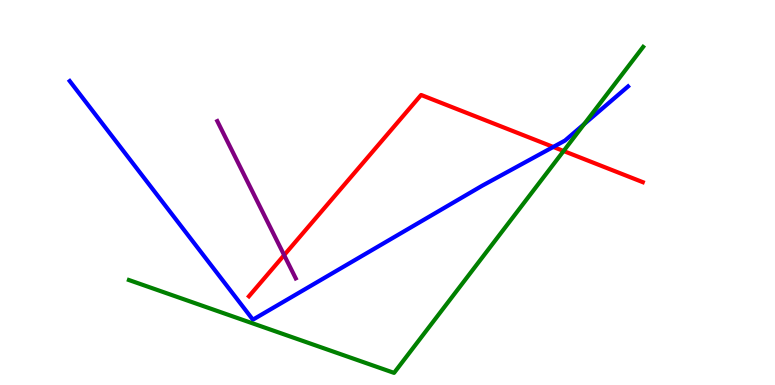[{'lines': ['blue', 'red'], 'intersections': [{'x': 7.14, 'y': 6.18}]}, {'lines': ['green', 'red'], 'intersections': [{'x': 7.27, 'y': 6.08}]}, {'lines': ['purple', 'red'], 'intersections': [{'x': 3.67, 'y': 3.37}]}, {'lines': ['blue', 'green'], 'intersections': [{'x': 7.54, 'y': 6.78}]}, {'lines': ['blue', 'purple'], 'intersections': []}, {'lines': ['green', 'purple'], 'intersections': []}]